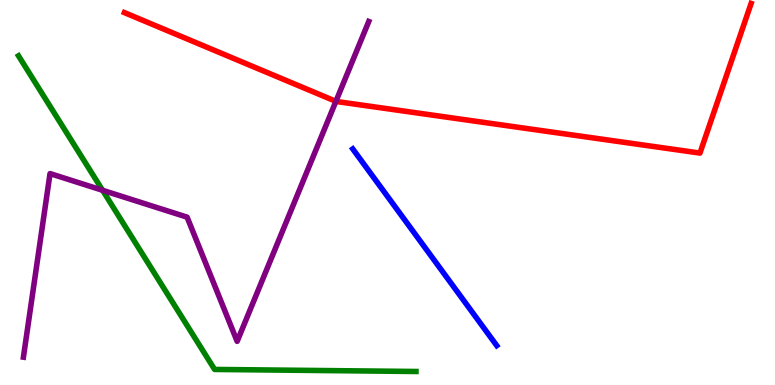[{'lines': ['blue', 'red'], 'intersections': []}, {'lines': ['green', 'red'], 'intersections': []}, {'lines': ['purple', 'red'], 'intersections': [{'x': 4.33, 'y': 7.37}]}, {'lines': ['blue', 'green'], 'intersections': []}, {'lines': ['blue', 'purple'], 'intersections': []}, {'lines': ['green', 'purple'], 'intersections': [{'x': 1.32, 'y': 5.06}]}]